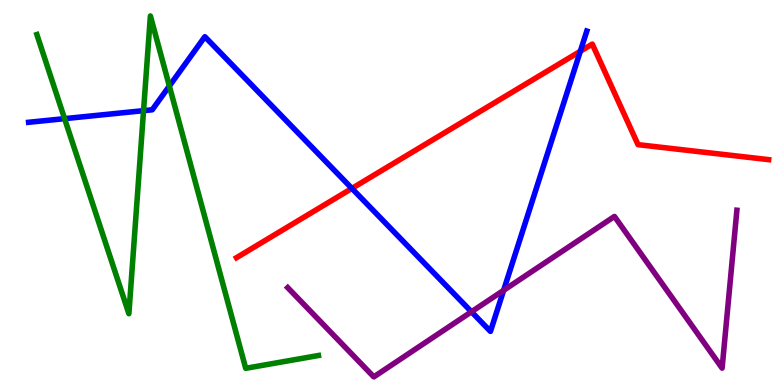[{'lines': ['blue', 'red'], 'intersections': [{'x': 4.54, 'y': 5.11}, {'x': 7.49, 'y': 8.67}]}, {'lines': ['green', 'red'], 'intersections': []}, {'lines': ['purple', 'red'], 'intersections': []}, {'lines': ['blue', 'green'], 'intersections': [{'x': 0.833, 'y': 6.92}, {'x': 1.85, 'y': 7.13}, {'x': 2.19, 'y': 7.77}]}, {'lines': ['blue', 'purple'], 'intersections': [{'x': 6.08, 'y': 1.9}, {'x': 6.5, 'y': 2.46}]}, {'lines': ['green', 'purple'], 'intersections': []}]